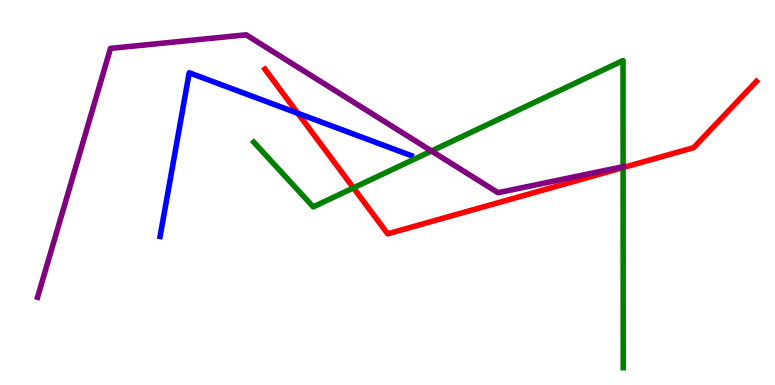[{'lines': ['blue', 'red'], 'intersections': [{'x': 3.84, 'y': 7.06}]}, {'lines': ['green', 'red'], 'intersections': [{'x': 4.56, 'y': 5.12}, {'x': 8.04, 'y': 5.65}]}, {'lines': ['purple', 'red'], 'intersections': []}, {'lines': ['blue', 'green'], 'intersections': []}, {'lines': ['blue', 'purple'], 'intersections': []}, {'lines': ['green', 'purple'], 'intersections': [{'x': 5.57, 'y': 6.08}, {'x': 8.04, 'y': 5.67}]}]